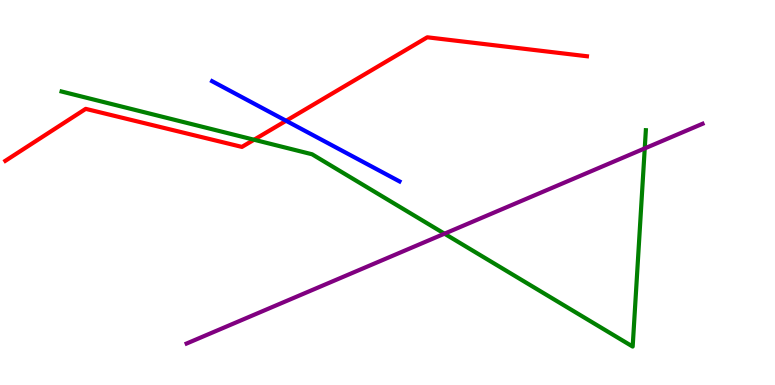[{'lines': ['blue', 'red'], 'intersections': [{'x': 3.69, 'y': 6.86}]}, {'lines': ['green', 'red'], 'intersections': [{'x': 3.28, 'y': 6.37}]}, {'lines': ['purple', 'red'], 'intersections': []}, {'lines': ['blue', 'green'], 'intersections': []}, {'lines': ['blue', 'purple'], 'intersections': []}, {'lines': ['green', 'purple'], 'intersections': [{'x': 5.74, 'y': 3.93}, {'x': 8.32, 'y': 6.15}]}]